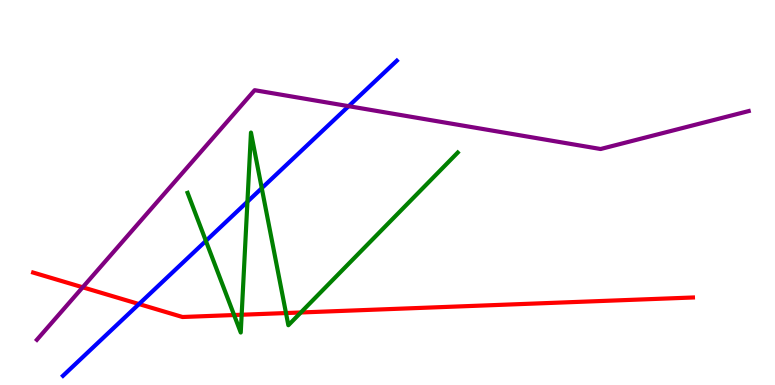[{'lines': ['blue', 'red'], 'intersections': [{'x': 1.79, 'y': 2.1}]}, {'lines': ['green', 'red'], 'intersections': [{'x': 3.02, 'y': 1.82}, {'x': 3.12, 'y': 1.82}, {'x': 3.69, 'y': 1.87}, {'x': 3.88, 'y': 1.88}]}, {'lines': ['purple', 'red'], 'intersections': [{'x': 1.07, 'y': 2.54}]}, {'lines': ['blue', 'green'], 'intersections': [{'x': 2.66, 'y': 3.74}, {'x': 3.19, 'y': 4.76}, {'x': 3.38, 'y': 5.11}]}, {'lines': ['blue', 'purple'], 'intersections': [{'x': 4.5, 'y': 7.24}]}, {'lines': ['green', 'purple'], 'intersections': []}]